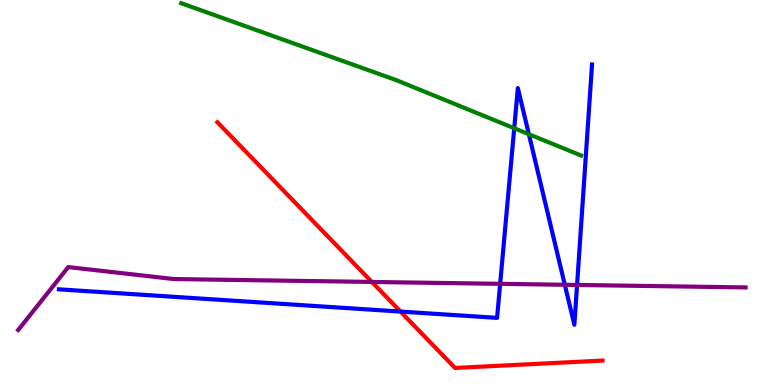[{'lines': ['blue', 'red'], 'intersections': [{'x': 5.17, 'y': 1.91}]}, {'lines': ['green', 'red'], 'intersections': []}, {'lines': ['purple', 'red'], 'intersections': [{'x': 4.8, 'y': 2.68}]}, {'lines': ['blue', 'green'], 'intersections': [{'x': 6.64, 'y': 6.67}, {'x': 6.82, 'y': 6.51}]}, {'lines': ['blue', 'purple'], 'intersections': [{'x': 6.45, 'y': 2.63}, {'x': 7.29, 'y': 2.6}, {'x': 7.45, 'y': 2.6}]}, {'lines': ['green', 'purple'], 'intersections': []}]